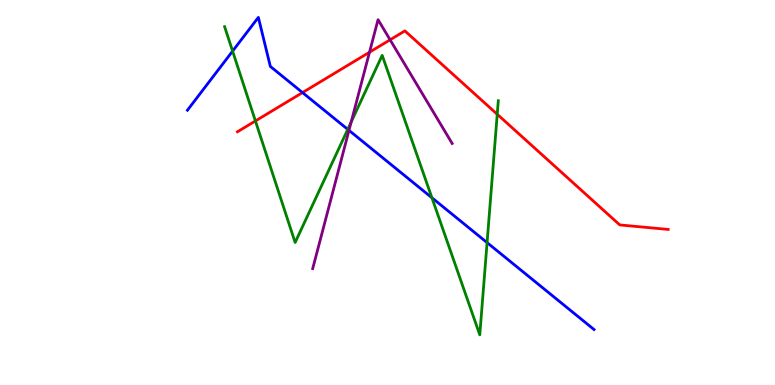[{'lines': ['blue', 'red'], 'intersections': [{'x': 3.9, 'y': 7.6}]}, {'lines': ['green', 'red'], 'intersections': [{'x': 3.3, 'y': 6.86}, {'x': 6.42, 'y': 7.03}]}, {'lines': ['purple', 'red'], 'intersections': [{'x': 4.77, 'y': 8.64}, {'x': 5.03, 'y': 8.97}]}, {'lines': ['blue', 'green'], 'intersections': [{'x': 3.0, 'y': 8.67}, {'x': 4.49, 'y': 6.64}, {'x': 5.57, 'y': 4.86}, {'x': 6.28, 'y': 3.7}]}, {'lines': ['blue', 'purple'], 'intersections': [{'x': 4.5, 'y': 6.61}]}, {'lines': ['green', 'purple'], 'intersections': [{'x': 4.53, 'y': 6.83}]}]